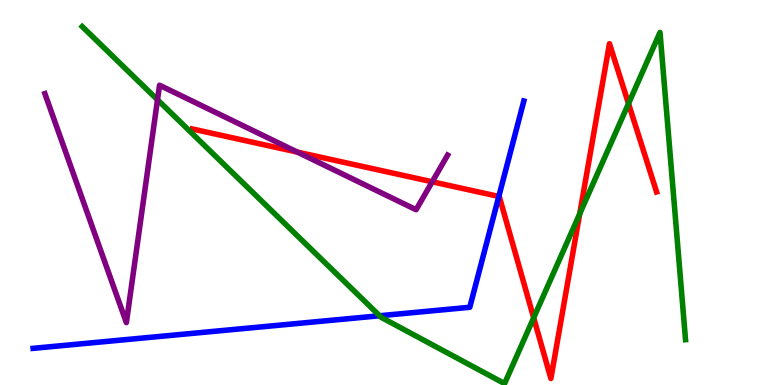[{'lines': ['blue', 'red'], 'intersections': [{'x': 6.44, 'y': 4.9}]}, {'lines': ['green', 'red'], 'intersections': [{'x': 6.89, 'y': 1.75}, {'x': 7.48, 'y': 4.44}, {'x': 8.11, 'y': 7.31}]}, {'lines': ['purple', 'red'], 'intersections': [{'x': 3.84, 'y': 6.05}, {'x': 5.58, 'y': 5.28}]}, {'lines': ['blue', 'green'], 'intersections': [{'x': 4.9, 'y': 1.8}]}, {'lines': ['blue', 'purple'], 'intersections': []}, {'lines': ['green', 'purple'], 'intersections': [{'x': 2.03, 'y': 7.41}]}]